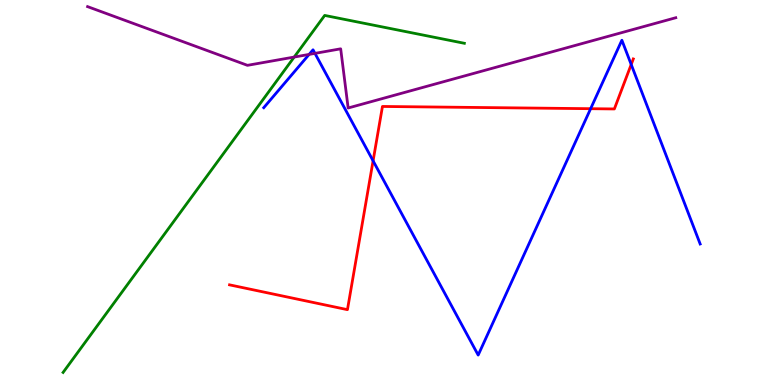[{'lines': ['blue', 'red'], 'intersections': [{'x': 4.81, 'y': 5.82}, {'x': 7.62, 'y': 7.18}, {'x': 8.14, 'y': 8.33}]}, {'lines': ['green', 'red'], 'intersections': []}, {'lines': ['purple', 'red'], 'intersections': []}, {'lines': ['blue', 'green'], 'intersections': []}, {'lines': ['blue', 'purple'], 'intersections': [{'x': 3.99, 'y': 8.59}, {'x': 4.06, 'y': 8.61}]}, {'lines': ['green', 'purple'], 'intersections': [{'x': 3.8, 'y': 8.52}]}]